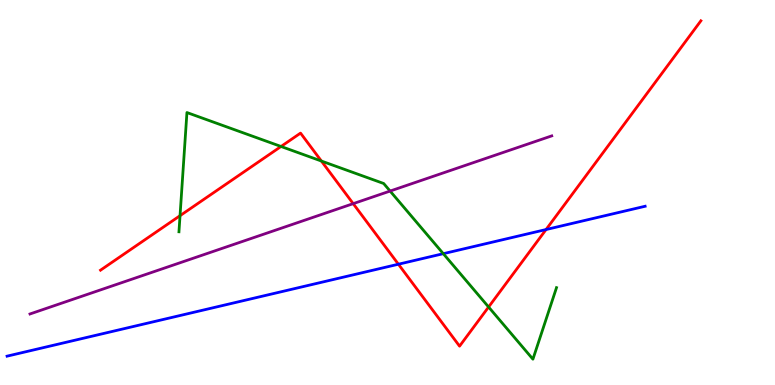[{'lines': ['blue', 'red'], 'intersections': [{'x': 5.14, 'y': 3.14}, {'x': 7.05, 'y': 4.04}]}, {'lines': ['green', 'red'], 'intersections': [{'x': 2.32, 'y': 4.4}, {'x': 3.63, 'y': 6.2}, {'x': 4.15, 'y': 5.82}, {'x': 6.3, 'y': 2.03}]}, {'lines': ['purple', 'red'], 'intersections': [{'x': 4.56, 'y': 4.71}]}, {'lines': ['blue', 'green'], 'intersections': [{'x': 5.72, 'y': 3.41}]}, {'lines': ['blue', 'purple'], 'intersections': []}, {'lines': ['green', 'purple'], 'intersections': [{'x': 5.03, 'y': 5.04}]}]